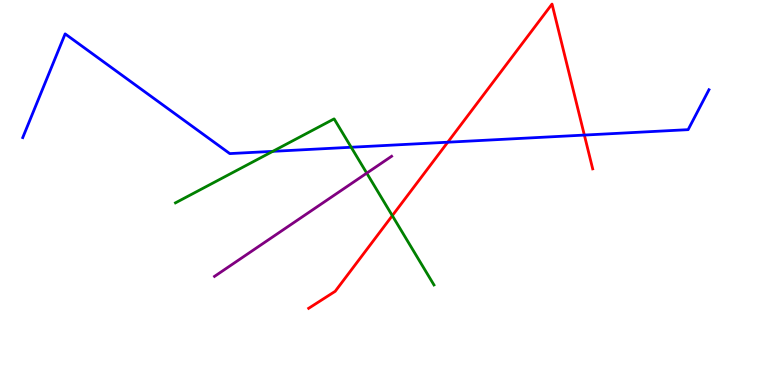[{'lines': ['blue', 'red'], 'intersections': [{'x': 5.78, 'y': 6.31}, {'x': 7.54, 'y': 6.49}]}, {'lines': ['green', 'red'], 'intersections': [{'x': 5.06, 'y': 4.4}]}, {'lines': ['purple', 'red'], 'intersections': []}, {'lines': ['blue', 'green'], 'intersections': [{'x': 3.52, 'y': 6.07}, {'x': 4.53, 'y': 6.18}]}, {'lines': ['blue', 'purple'], 'intersections': []}, {'lines': ['green', 'purple'], 'intersections': [{'x': 4.73, 'y': 5.5}]}]